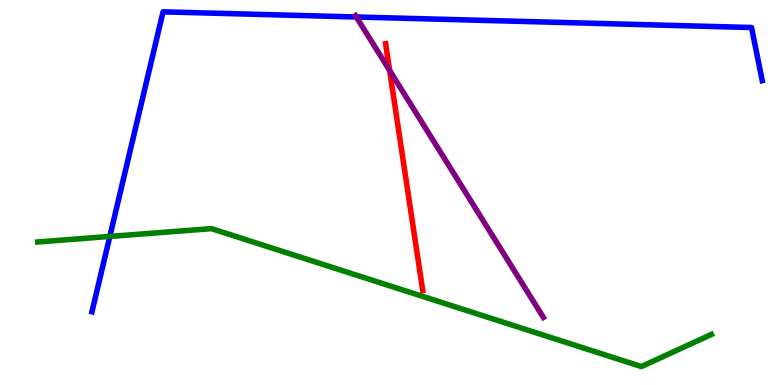[{'lines': ['blue', 'red'], 'intersections': []}, {'lines': ['green', 'red'], 'intersections': []}, {'lines': ['purple', 'red'], 'intersections': [{'x': 5.03, 'y': 8.17}]}, {'lines': ['blue', 'green'], 'intersections': [{'x': 1.42, 'y': 3.86}]}, {'lines': ['blue', 'purple'], 'intersections': [{'x': 4.6, 'y': 9.56}]}, {'lines': ['green', 'purple'], 'intersections': []}]